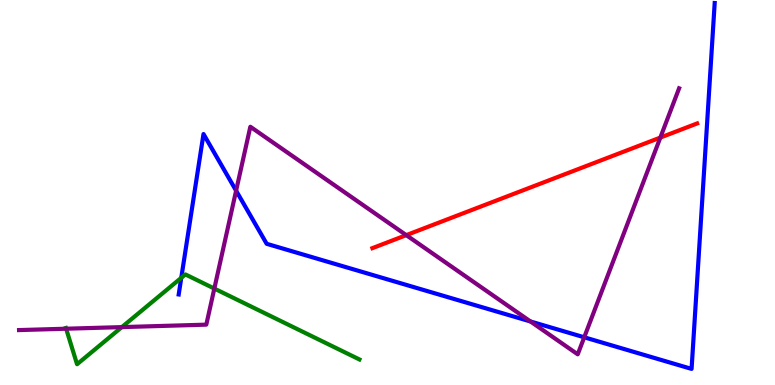[{'lines': ['blue', 'red'], 'intersections': []}, {'lines': ['green', 'red'], 'intersections': []}, {'lines': ['purple', 'red'], 'intersections': [{'x': 5.24, 'y': 3.89}, {'x': 8.52, 'y': 6.43}]}, {'lines': ['blue', 'green'], 'intersections': [{'x': 2.34, 'y': 2.78}]}, {'lines': ['blue', 'purple'], 'intersections': [{'x': 3.05, 'y': 5.05}, {'x': 6.84, 'y': 1.65}, {'x': 7.54, 'y': 1.24}]}, {'lines': ['green', 'purple'], 'intersections': [{'x': 0.853, 'y': 1.46}, {'x': 1.57, 'y': 1.5}, {'x': 2.77, 'y': 2.5}]}]